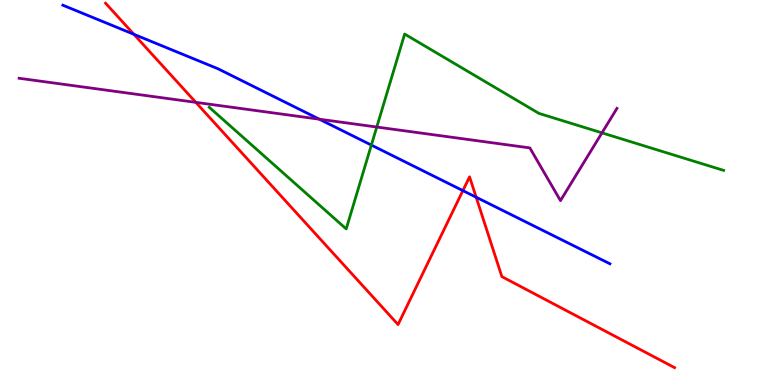[{'lines': ['blue', 'red'], 'intersections': [{'x': 1.73, 'y': 9.11}, {'x': 5.97, 'y': 5.05}, {'x': 6.14, 'y': 4.88}]}, {'lines': ['green', 'red'], 'intersections': []}, {'lines': ['purple', 'red'], 'intersections': [{'x': 2.53, 'y': 7.34}]}, {'lines': ['blue', 'green'], 'intersections': [{'x': 4.79, 'y': 6.23}]}, {'lines': ['blue', 'purple'], 'intersections': [{'x': 4.12, 'y': 6.9}]}, {'lines': ['green', 'purple'], 'intersections': [{'x': 4.86, 'y': 6.7}, {'x': 7.77, 'y': 6.55}]}]